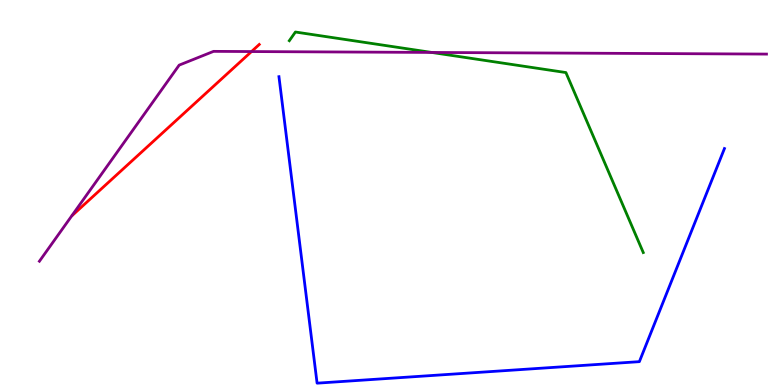[{'lines': ['blue', 'red'], 'intersections': []}, {'lines': ['green', 'red'], 'intersections': []}, {'lines': ['purple', 'red'], 'intersections': [{'x': 3.25, 'y': 8.66}]}, {'lines': ['blue', 'green'], 'intersections': []}, {'lines': ['blue', 'purple'], 'intersections': []}, {'lines': ['green', 'purple'], 'intersections': [{'x': 5.57, 'y': 8.64}]}]